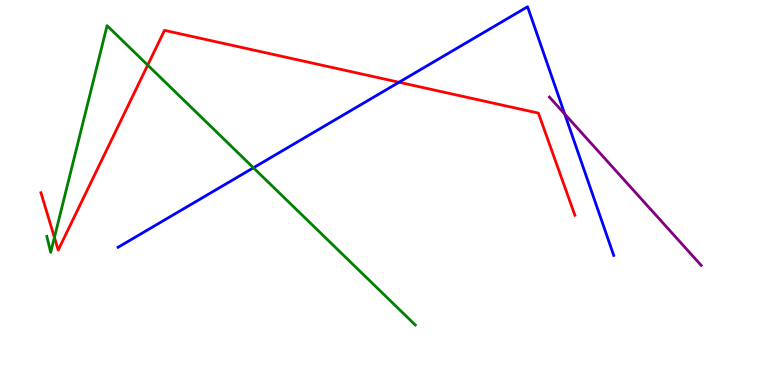[{'lines': ['blue', 'red'], 'intersections': [{'x': 5.15, 'y': 7.86}]}, {'lines': ['green', 'red'], 'intersections': [{'x': 0.702, 'y': 3.83}, {'x': 1.91, 'y': 8.31}]}, {'lines': ['purple', 'red'], 'intersections': []}, {'lines': ['blue', 'green'], 'intersections': [{'x': 3.27, 'y': 5.64}]}, {'lines': ['blue', 'purple'], 'intersections': [{'x': 7.29, 'y': 7.04}]}, {'lines': ['green', 'purple'], 'intersections': []}]